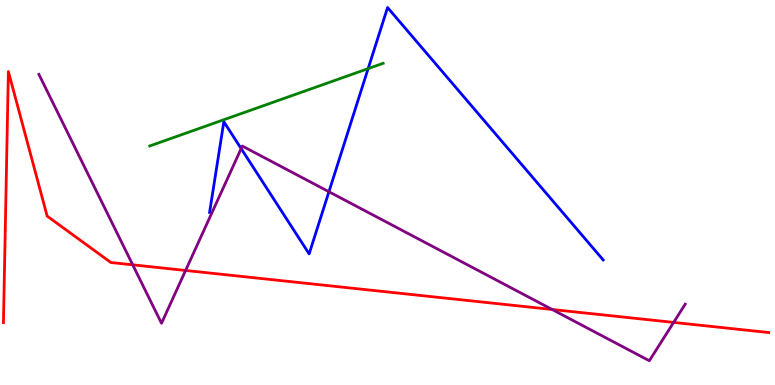[{'lines': ['blue', 'red'], 'intersections': []}, {'lines': ['green', 'red'], 'intersections': []}, {'lines': ['purple', 'red'], 'intersections': [{'x': 1.71, 'y': 3.12}, {'x': 2.39, 'y': 2.98}, {'x': 7.12, 'y': 1.96}, {'x': 8.69, 'y': 1.63}]}, {'lines': ['blue', 'green'], 'intersections': [{'x': 4.75, 'y': 8.22}]}, {'lines': ['blue', 'purple'], 'intersections': [{'x': 3.11, 'y': 6.14}, {'x': 4.24, 'y': 5.02}]}, {'lines': ['green', 'purple'], 'intersections': []}]